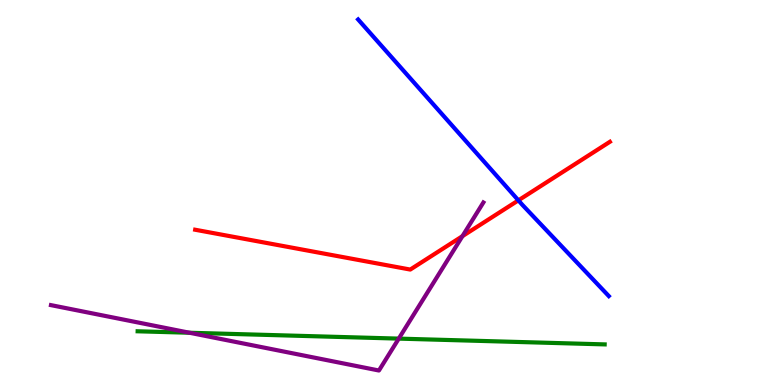[{'lines': ['blue', 'red'], 'intersections': [{'x': 6.69, 'y': 4.8}]}, {'lines': ['green', 'red'], 'intersections': []}, {'lines': ['purple', 'red'], 'intersections': [{'x': 5.97, 'y': 3.87}]}, {'lines': ['blue', 'green'], 'intersections': []}, {'lines': ['blue', 'purple'], 'intersections': []}, {'lines': ['green', 'purple'], 'intersections': [{'x': 2.44, 'y': 1.36}, {'x': 5.15, 'y': 1.2}]}]